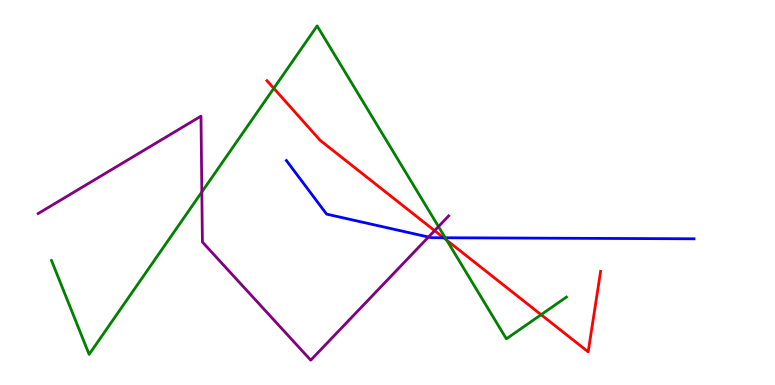[{'lines': ['blue', 'red'], 'intersections': [{'x': 5.72, 'y': 3.82}]}, {'lines': ['green', 'red'], 'intersections': [{'x': 3.53, 'y': 7.71}, {'x': 5.76, 'y': 3.76}, {'x': 6.98, 'y': 1.83}]}, {'lines': ['purple', 'red'], 'intersections': [{'x': 5.61, 'y': 4.01}]}, {'lines': ['blue', 'green'], 'intersections': [{'x': 5.75, 'y': 3.82}]}, {'lines': ['blue', 'purple'], 'intersections': [{'x': 5.53, 'y': 3.84}]}, {'lines': ['green', 'purple'], 'intersections': [{'x': 2.6, 'y': 5.01}, {'x': 5.66, 'y': 4.12}]}]